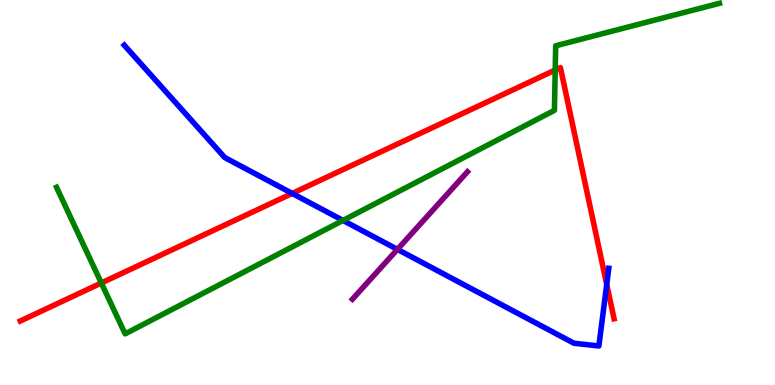[{'lines': ['blue', 'red'], 'intersections': [{'x': 3.77, 'y': 4.98}, {'x': 7.83, 'y': 2.61}]}, {'lines': ['green', 'red'], 'intersections': [{'x': 1.31, 'y': 2.65}, {'x': 7.16, 'y': 8.18}]}, {'lines': ['purple', 'red'], 'intersections': []}, {'lines': ['blue', 'green'], 'intersections': [{'x': 4.43, 'y': 4.27}]}, {'lines': ['blue', 'purple'], 'intersections': [{'x': 5.13, 'y': 3.52}]}, {'lines': ['green', 'purple'], 'intersections': []}]